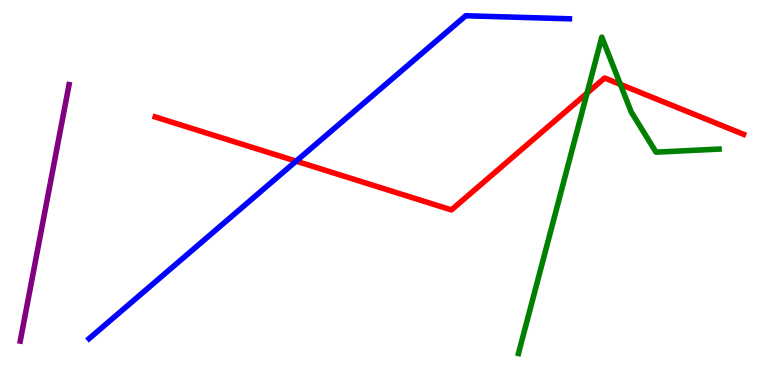[{'lines': ['blue', 'red'], 'intersections': [{'x': 3.82, 'y': 5.81}]}, {'lines': ['green', 'red'], 'intersections': [{'x': 7.57, 'y': 7.58}, {'x': 8.01, 'y': 7.81}]}, {'lines': ['purple', 'red'], 'intersections': []}, {'lines': ['blue', 'green'], 'intersections': []}, {'lines': ['blue', 'purple'], 'intersections': []}, {'lines': ['green', 'purple'], 'intersections': []}]